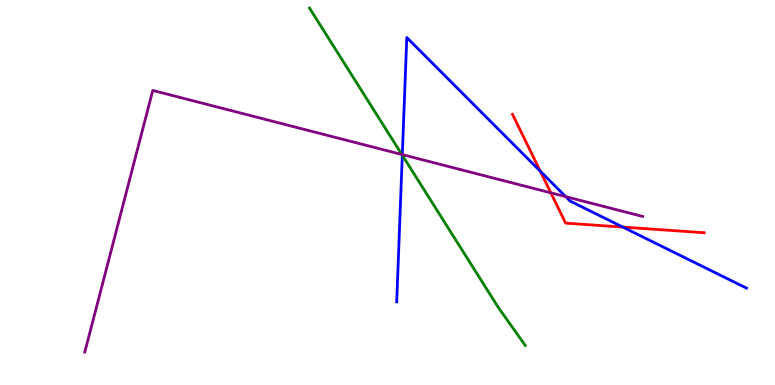[{'lines': ['blue', 'red'], 'intersections': [{'x': 6.97, 'y': 5.55}, {'x': 8.04, 'y': 4.1}]}, {'lines': ['green', 'red'], 'intersections': []}, {'lines': ['purple', 'red'], 'intersections': [{'x': 7.11, 'y': 4.99}]}, {'lines': ['blue', 'green'], 'intersections': [{'x': 5.19, 'y': 5.97}]}, {'lines': ['blue', 'purple'], 'intersections': [{'x': 5.19, 'y': 5.98}, {'x': 7.3, 'y': 4.89}]}, {'lines': ['green', 'purple'], 'intersections': [{'x': 5.19, 'y': 5.99}]}]